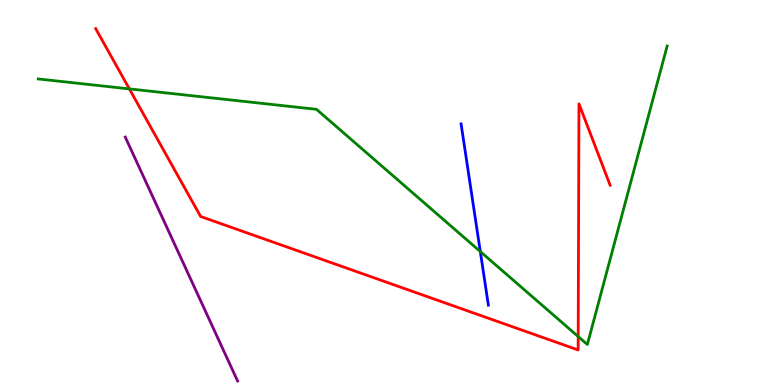[{'lines': ['blue', 'red'], 'intersections': []}, {'lines': ['green', 'red'], 'intersections': [{'x': 1.67, 'y': 7.69}, {'x': 7.46, 'y': 1.26}]}, {'lines': ['purple', 'red'], 'intersections': []}, {'lines': ['blue', 'green'], 'intersections': [{'x': 6.2, 'y': 3.47}]}, {'lines': ['blue', 'purple'], 'intersections': []}, {'lines': ['green', 'purple'], 'intersections': []}]